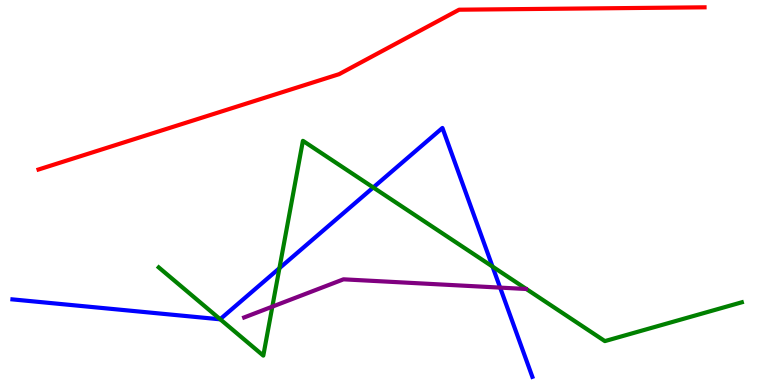[{'lines': ['blue', 'red'], 'intersections': []}, {'lines': ['green', 'red'], 'intersections': []}, {'lines': ['purple', 'red'], 'intersections': []}, {'lines': ['blue', 'green'], 'intersections': [{'x': 2.84, 'y': 1.71}, {'x': 3.61, 'y': 3.03}, {'x': 4.82, 'y': 5.13}, {'x': 6.36, 'y': 3.08}]}, {'lines': ['blue', 'purple'], 'intersections': [{'x': 6.45, 'y': 2.53}]}, {'lines': ['green', 'purple'], 'intersections': [{'x': 3.51, 'y': 2.04}]}]